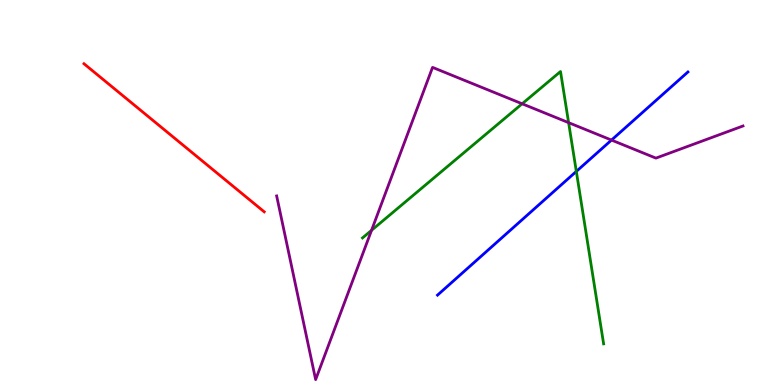[{'lines': ['blue', 'red'], 'intersections': []}, {'lines': ['green', 'red'], 'intersections': []}, {'lines': ['purple', 'red'], 'intersections': []}, {'lines': ['blue', 'green'], 'intersections': [{'x': 7.44, 'y': 5.55}]}, {'lines': ['blue', 'purple'], 'intersections': [{'x': 7.89, 'y': 6.36}]}, {'lines': ['green', 'purple'], 'intersections': [{'x': 4.79, 'y': 4.02}, {'x': 6.74, 'y': 7.3}, {'x': 7.34, 'y': 6.81}]}]